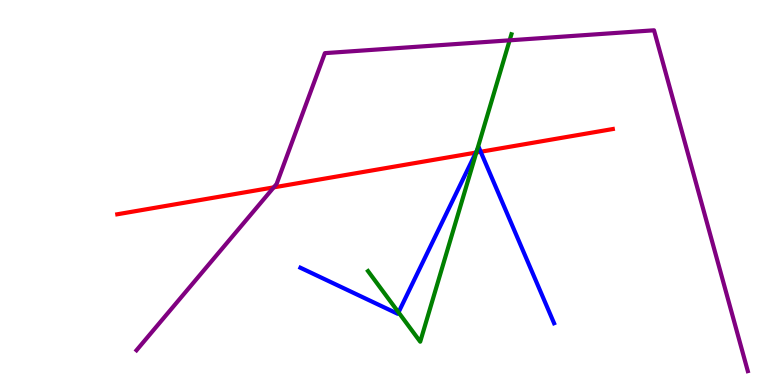[{'lines': ['blue', 'red'], 'intersections': [{'x': 6.14, 'y': 6.04}, {'x': 6.2, 'y': 6.06}]}, {'lines': ['green', 'red'], 'intersections': [{'x': 6.15, 'y': 6.04}]}, {'lines': ['purple', 'red'], 'intersections': [{'x': 3.53, 'y': 5.13}]}, {'lines': ['blue', 'green'], 'intersections': [{'x': 5.14, 'y': 1.89}, {'x': 6.15, 'y': 6.1}]}, {'lines': ['blue', 'purple'], 'intersections': []}, {'lines': ['green', 'purple'], 'intersections': [{'x': 6.58, 'y': 8.95}]}]